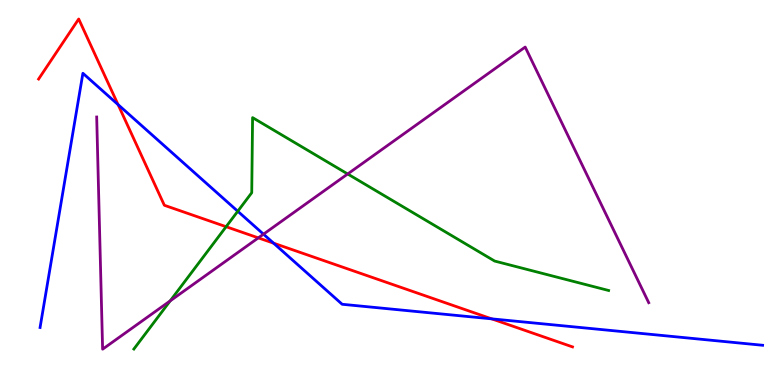[{'lines': ['blue', 'red'], 'intersections': [{'x': 1.52, 'y': 7.28}, {'x': 3.53, 'y': 3.68}, {'x': 6.34, 'y': 1.72}]}, {'lines': ['green', 'red'], 'intersections': [{'x': 2.92, 'y': 4.11}]}, {'lines': ['purple', 'red'], 'intersections': [{'x': 3.33, 'y': 3.82}]}, {'lines': ['blue', 'green'], 'intersections': [{'x': 3.07, 'y': 4.51}]}, {'lines': ['blue', 'purple'], 'intersections': [{'x': 3.4, 'y': 3.92}]}, {'lines': ['green', 'purple'], 'intersections': [{'x': 2.2, 'y': 2.18}, {'x': 4.49, 'y': 5.48}]}]